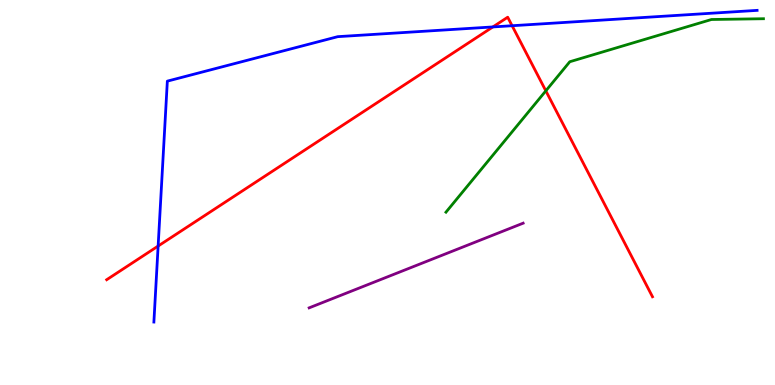[{'lines': ['blue', 'red'], 'intersections': [{'x': 2.04, 'y': 3.61}, {'x': 6.36, 'y': 9.3}, {'x': 6.61, 'y': 9.33}]}, {'lines': ['green', 'red'], 'intersections': [{'x': 7.04, 'y': 7.64}]}, {'lines': ['purple', 'red'], 'intersections': []}, {'lines': ['blue', 'green'], 'intersections': []}, {'lines': ['blue', 'purple'], 'intersections': []}, {'lines': ['green', 'purple'], 'intersections': []}]